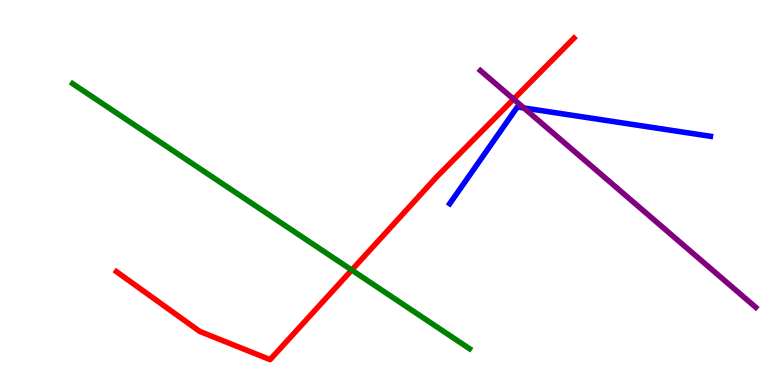[{'lines': ['blue', 'red'], 'intersections': []}, {'lines': ['green', 'red'], 'intersections': [{'x': 4.54, 'y': 2.99}]}, {'lines': ['purple', 'red'], 'intersections': [{'x': 6.63, 'y': 7.43}]}, {'lines': ['blue', 'green'], 'intersections': []}, {'lines': ['blue', 'purple'], 'intersections': [{'x': 6.76, 'y': 7.2}]}, {'lines': ['green', 'purple'], 'intersections': []}]